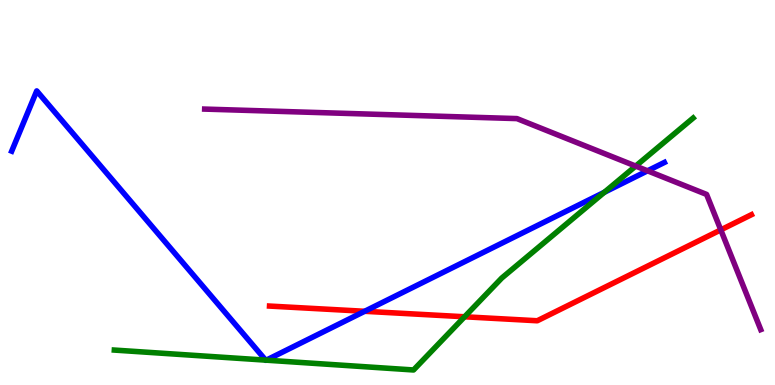[{'lines': ['blue', 'red'], 'intersections': [{'x': 4.71, 'y': 1.91}]}, {'lines': ['green', 'red'], 'intersections': [{'x': 5.99, 'y': 1.77}]}, {'lines': ['purple', 'red'], 'intersections': [{'x': 9.3, 'y': 4.03}]}, {'lines': ['blue', 'green'], 'intersections': [{'x': 3.43, 'y': 0.646}, {'x': 3.44, 'y': 0.645}, {'x': 7.8, 'y': 5.01}]}, {'lines': ['blue', 'purple'], 'intersections': [{'x': 8.36, 'y': 5.56}]}, {'lines': ['green', 'purple'], 'intersections': [{'x': 8.2, 'y': 5.69}]}]